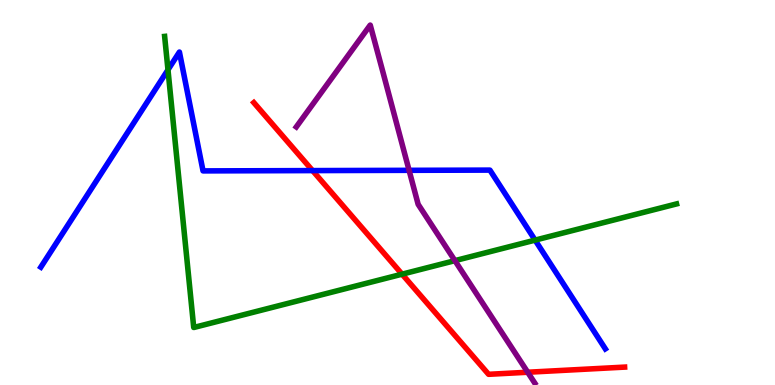[{'lines': ['blue', 'red'], 'intersections': [{'x': 4.03, 'y': 5.57}]}, {'lines': ['green', 'red'], 'intersections': [{'x': 5.19, 'y': 2.88}]}, {'lines': ['purple', 'red'], 'intersections': [{'x': 6.81, 'y': 0.331}]}, {'lines': ['blue', 'green'], 'intersections': [{'x': 2.17, 'y': 8.19}, {'x': 6.9, 'y': 3.76}]}, {'lines': ['blue', 'purple'], 'intersections': [{'x': 5.28, 'y': 5.58}]}, {'lines': ['green', 'purple'], 'intersections': [{'x': 5.87, 'y': 3.23}]}]